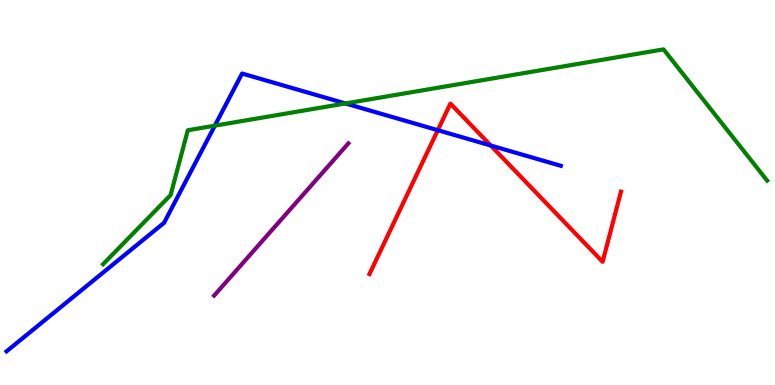[{'lines': ['blue', 'red'], 'intersections': [{'x': 5.65, 'y': 6.62}, {'x': 6.33, 'y': 6.22}]}, {'lines': ['green', 'red'], 'intersections': []}, {'lines': ['purple', 'red'], 'intersections': []}, {'lines': ['blue', 'green'], 'intersections': [{'x': 2.77, 'y': 6.74}, {'x': 4.46, 'y': 7.31}]}, {'lines': ['blue', 'purple'], 'intersections': []}, {'lines': ['green', 'purple'], 'intersections': []}]